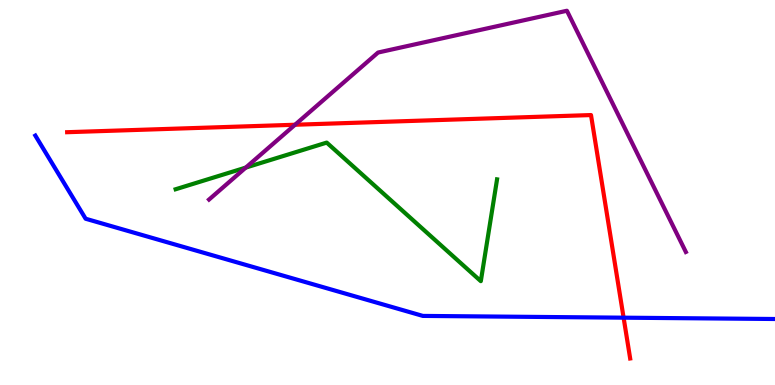[{'lines': ['blue', 'red'], 'intersections': [{'x': 8.05, 'y': 1.75}]}, {'lines': ['green', 'red'], 'intersections': []}, {'lines': ['purple', 'red'], 'intersections': [{'x': 3.81, 'y': 6.76}]}, {'lines': ['blue', 'green'], 'intersections': []}, {'lines': ['blue', 'purple'], 'intersections': []}, {'lines': ['green', 'purple'], 'intersections': [{'x': 3.17, 'y': 5.65}]}]